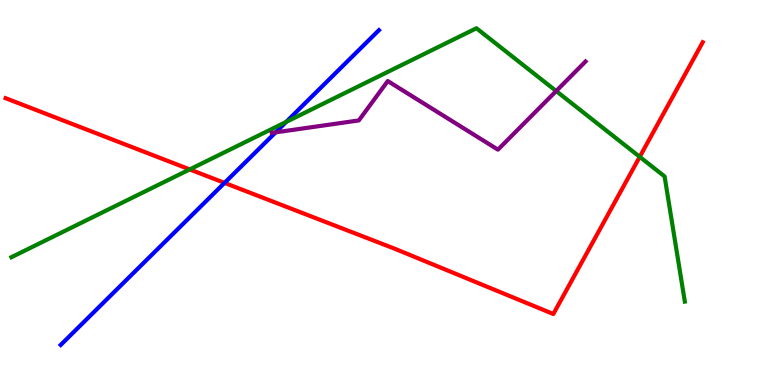[{'lines': ['blue', 'red'], 'intersections': [{'x': 2.9, 'y': 5.25}]}, {'lines': ['green', 'red'], 'intersections': [{'x': 2.45, 'y': 5.6}, {'x': 8.25, 'y': 5.93}]}, {'lines': ['purple', 'red'], 'intersections': []}, {'lines': ['blue', 'green'], 'intersections': [{'x': 3.69, 'y': 6.83}]}, {'lines': ['blue', 'purple'], 'intersections': [{'x': 3.56, 'y': 6.56}]}, {'lines': ['green', 'purple'], 'intersections': [{'x': 7.18, 'y': 7.64}]}]